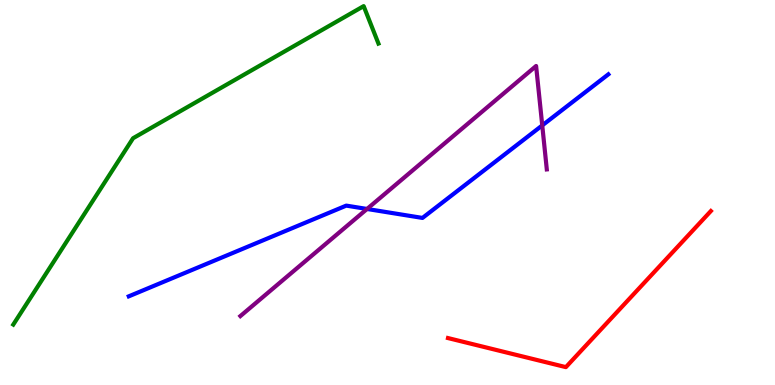[{'lines': ['blue', 'red'], 'intersections': []}, {'lines': ['green', 'red'], 'intersections': []}, {'lines': ['purple', 'red'], 'intersections': []}, {'lines': ['blue', 'green'], 'intersections': []}, {'lines': ['blue', 'purple'], 'intersections': [{'x': 4.74, 'y': 4.57}, {'x': 7.0, 'y': 6.74}]}, {'lines': ['green', 'purple'], 'intersections': []}]